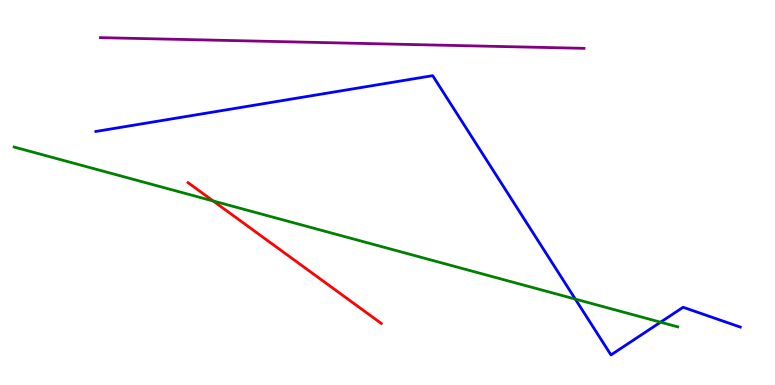[{'lines': ['blue', 'red'], 'intersections': []}, {'lines': ['green', 'red'], 'intersections': [{'x': 2.75, 'y': 4.78}]}, {'lines': ['purple', 'red'], 'intersections': []}, {'lines': ['blue', 'green'], 'intersections': [{'x': 7.42, 'y': 2.23}, {'x': 8.52, 'y': 1.63}]}, {'lines': ['blue', 'purple'], 'intersections': []}, {'lines': ['green', 'purple'], 'intersections': []}]